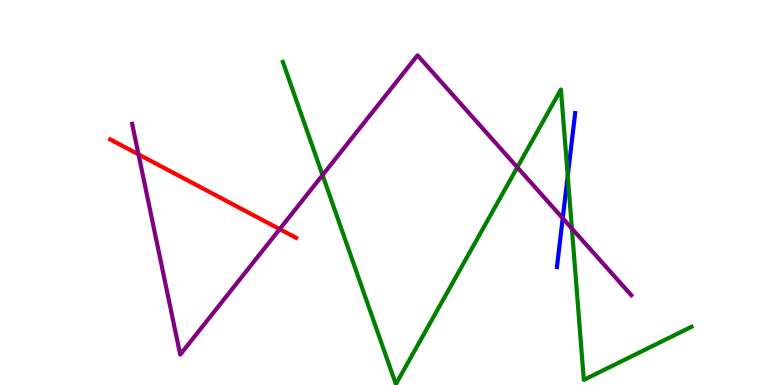[{'lines': ['blue', 'red'], 'intersections': []}, {'lines': ['green', 'red'], 'intersections': []}, {'lines': ['purple', 'red'], 'intersections': [{'x': 1.79, 'y': 5.99}, {'x': 3.61, 'y': 4.05}]}, {'lines': ['blue', 'green'], 'intersections': [{'x': 7.33, 'y': 5.43}]}, {'lines': ['blue', 'purple'], 'intersections': [{'x': 7.26, 'y': 4.33}]}, {'lines': ['green', 'purple'], 'intersections': [{'x': 4.16, 'y': 5.45}, {'x': 6.68, 'y': 5.65}, {'x': 7.38, 'y': 4.06}]}]